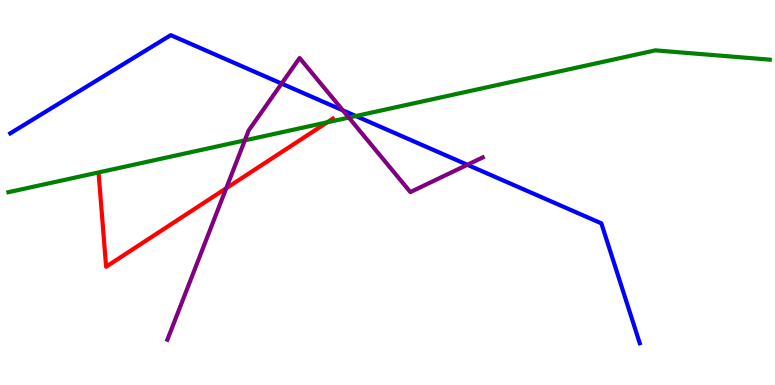[{'lines': ['blue', 'red'], 'intersections': []}, {'lines': ['green', 'red'], 'intersections': [{'x': 4.22, 'y': 6.82}]}, {'lines': ['purple', 'red'], 'intersections': [{'x': 2.92, 'y': 5.11}]}, {'lines': ['blue', 'green'], 'intersections': [{'x': 4.59, 'y': 6.99}]}, {'lines': ['blue', 'purple'], 'intersections': [{'x': 3.63, 'y': 7.83}, {'x': 4.42, 'y': 7.13}, {'x': 6.03, 'y': 5.72}]}, {'lines': ['green', 'purple'], 'intersections': [{'x': 3.16, 'y': 6.35}, {'x': 4.5, 'y': 6.95}]}]